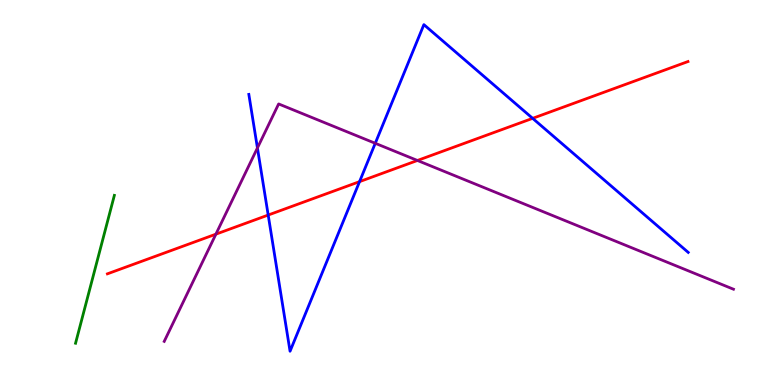[{'lines': ['blue', 'red'], 'intersections': [{'x': 3.46, 'y': 4.41}, {'x': 4.64, 'y': 5.28}, {'x': 6.87, 'y': 6.93}]}, {'lines': ['green', 'red'], 'intersections': []}, {'lines': ['purple', 'red'], 'intersections': [{'x': 2.79, 'y': 3.92}, {'x': 5.39, 'y': 5.83}]}, {'lines': ['blue', 'green'], 'intersections': []}, {'lines': ['blue', 'purple'], 'intersections': [{'x': 3.32, 'y': 6.16}, {'x': 4.84, 'y': 6.28}]}, {'lines': ['green', 'purple'], 'intersections': []}]